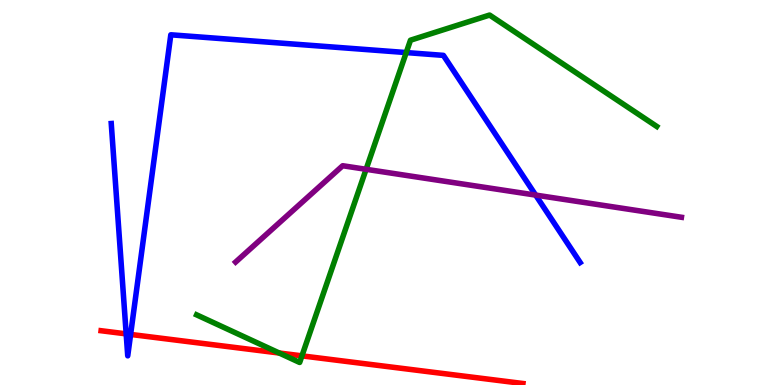[{'lines': ['blue', 'red'], 'intersections': [{'x': 1.63, 'y': 1.33}, {'x': 1.69, 'y': 1.31}]}, {'lines': ['green', 'red'], 'intersections': [{'x': 3.6, 'y': 0.831}, {'x': 3.9, 'y': 0.757}]}, {'lines': ['purple', 'red'], 'intersections': []}, {'lines': ['blue', 'green'], 'intersections': [{'x': 5.24, 'y': 8.63}]}, {'lines': ['blue', 'purple'], 'intersections': [{'x': 6.91, 'y': 4.93}]}, {'lines': ['green', 'purple'], 'intersections': [{'x': 4.72, 'y': 5.6}]}]